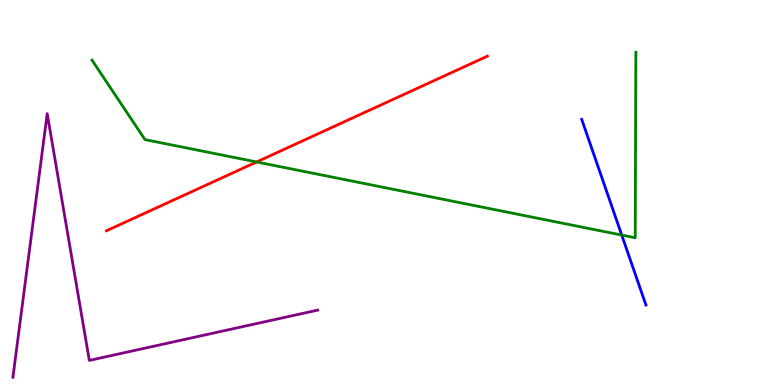[{'lines': ['blue', 'red'], 'intersections': []}, {'lines': ['green', 'red'], 'intersections': [{'x': 3.31, 'y': 5.79}]}, {'lines': ['purple', 'red'], 'intersections': []}, {'lines': ['blue', 'green'], 'intersections': [{'x': 8.02, 'y': 3.89}]}, {'lines': ['blue', 'purple'], 'intersections': []}, {'lines': ['green', 'purple'], 'intersections': []}]